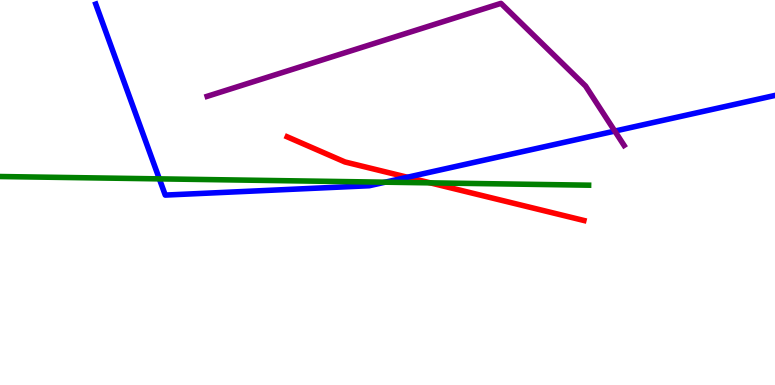[{'lines': ['blue', 'red'], 'intersections': [{'x': 5.26, 'y': 5.4}]}, {'lines': ['green', 'red'], 'intersections': [{'x': 5.55, 'y': 5.25}]}, {'lines': ['purple', 'red'], 'intersections': []}, {'lines': ['blue', 'green'], 'intersections': [{'x': 2.06, 'y': 5.35}, {'x': 4.97, 'y': 5.27}]}, {'lines': ['blue', 'purple'], 'intersections': [{'x': 7.93, 'y': 6.6}]}, {'lines': ['green', 'purple'], 'intersections': []}]